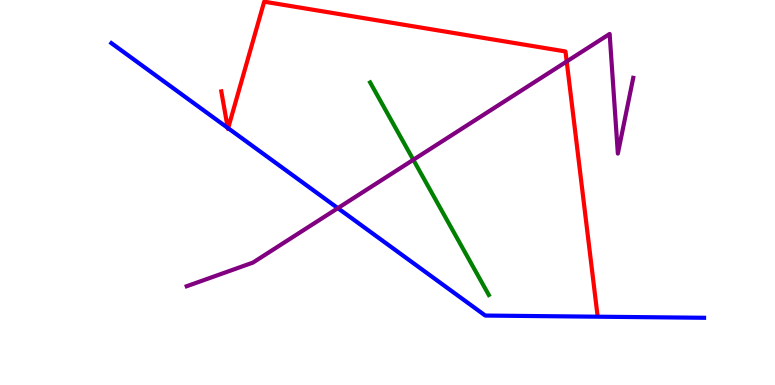[{'lines': ['blue', 'red'], 'intersections': [{'x': 2.94, 'y': 6.68}, {'x': 2.94, 'y': 6.67}]}, {'lines': ['green', 'red'], 'intersections': []}, {'lines': ['purple', 'red'], 'intersections': [{'x': 7.31, 'y': 8.4}]}, {'lines': ['blue', 'green'], 'intersections': []}, {'lines': ['blue', 'purple'], 'intersections': [{'x': 4.36, 'y': 4.59}]}, {'lines': ['green', 'purple'], 'intersections': [{'x': 5.33, 'y': 5.85}]}]